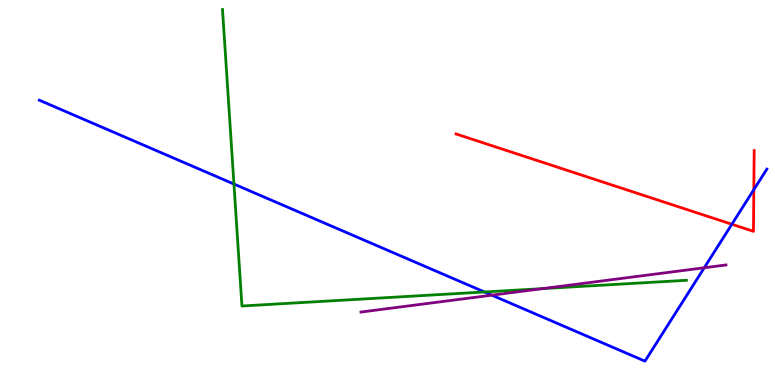[{'lines': ['blue', 'red'], 'intersections': [{'x': 9.44, 'y': 4.17}, {'x': 9.73, 'y': 5.07}]}, {'lines': ['green', 'red'], 'intersections': []}, {'lines': ['purple', 'red'], 'intersections': []}, {'lines': ['blue', 'green'], 'intersections': [{'x': 3.02, 'y': 5.22}, {'x': 6.25, 'y': 2.42}]}, {'lines': ['blue', 'purple'], 'intersections': [{'x': 6.35, 'y': 2.33}, {'x': 9.09, 'y': 3.05}]}, {'lines': ['green', 'purple'], 'intersections': [{'x': 7.0, 'y': 2.5}]}]